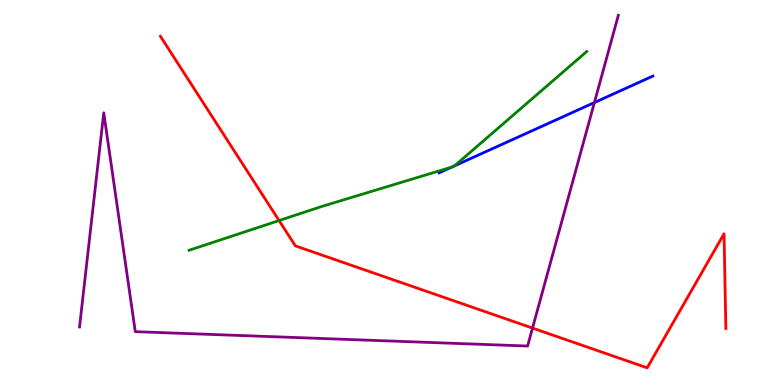[{'lines': ['blue', 'red'], 'intersections': []}, {'lines': ['green', 'red'], 'intersections': [{'x': 3.6, 'y': 4.27}]}, {'lines': ['purple', 'red'], 'intersections': [{'x': 6.87, 'y': 1.48}]}, {'lines': ['blue', 'green'], 'intersections': [{'x': 5.83, 'y': 5.66}, {'x': 5.87, 'y': 5.69}]}, {'lines': ['blue', 'purple'], 'intersections': [{'x': 7.67, 'y': 7.34}]}, {'lines': ['green', 'purple'], 'intersections': []}]